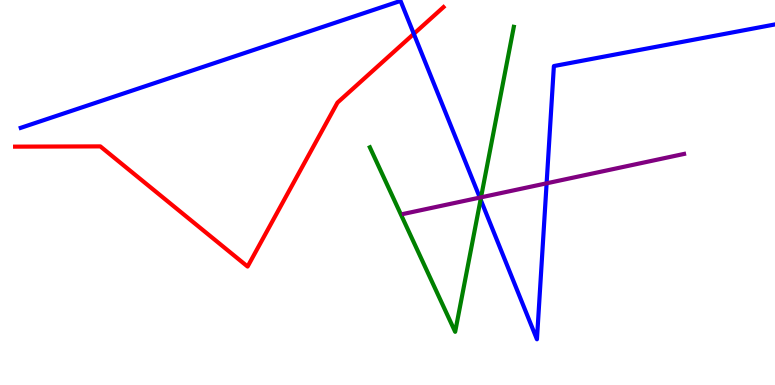[{'lines': ['blue', 'red'], 'intersections': [{'x': 5.34, 'y': 9.12}]}, {'lines': ['green', 'red'], 'intersections': []}, {'lines': ['purple', 'red'], 'intersections': []}, {'lines': ['blue', 'green'], 'intersections': [{'x': 6.2, 'y': 4.82}]}, {'lines': ['blue', 'purple'], 'intersections': [{'x': 6.19, 'y': 4.87}, {'x': 7.05, 'y': 5.24}]}, {'lines': ['green', 'purple'], 'intersections': [{'x': 6.21, 'y': 4.87}]}]